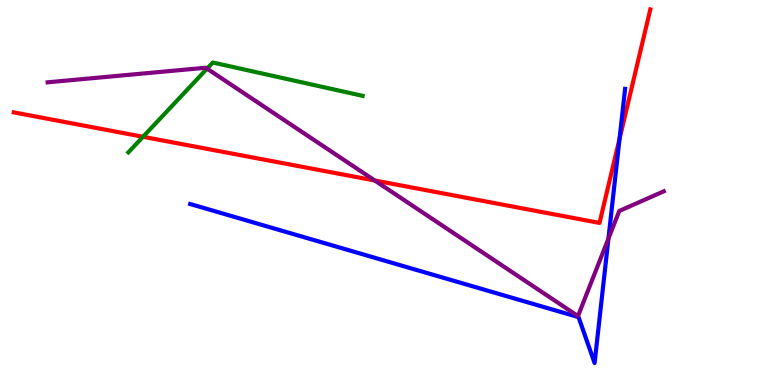[{'lines': ['blue', 'red'], 'intersections': [{'x': 7.99, 'y': 6.39}]}, {'lines': ['green', 'red'], 'intersections': [{'x': 1.85, 'y': 6.45}]}, {'lines': ['purple', 'red'], 'intersections': [{'x': 4.84, 'y': 5.31}]}, {'lines': ['blue', 'green'], 'intersections': []}, {'lines': ['blue', 'purple'], 'intersections': [{'x': 7.85, 'y': 3.8}]}, {'lines': ['green', 'purple'], 'intersections': [{'x': 2.67, 'y': 8.22}]}]